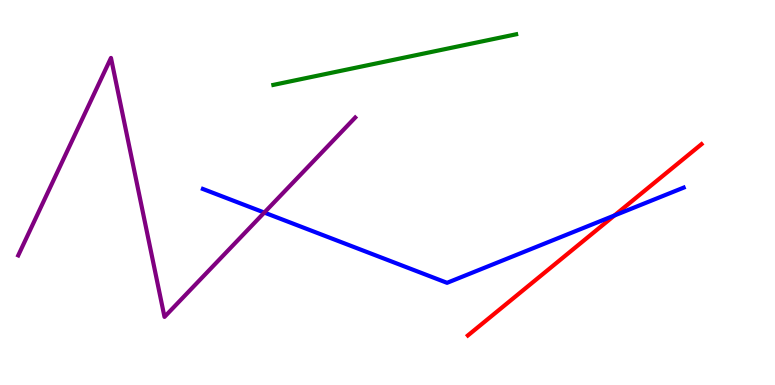[{'lines': ['blue', 'red'], 'intersections': [{'x': 7.93, 'y': 4.4}]}, {'lines': ['green', 'red'], 'intersections': []}, {'lines': ['purple', 'red'], 'intersections': []}, {'lines': ['blue', 'green'], 'intersections': []}, {'lines': ['blue', 'purple'], 'intersections': [{'x': 3.41, 'y': 4.48}]}, {'lines': ['green', 'purple'], 'intersections': []}]